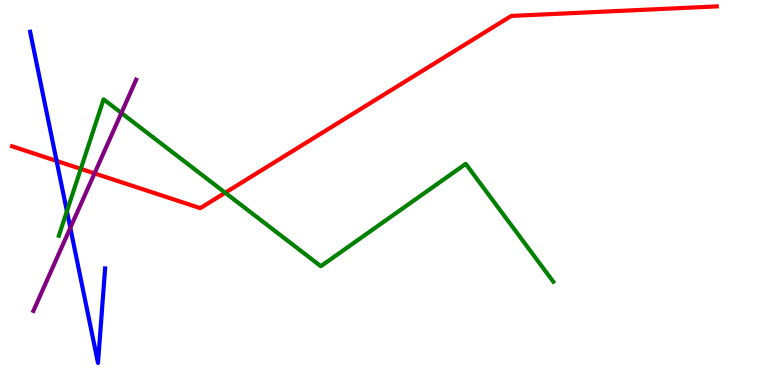[{'lines': ['blue', 'red'], 'intersections': [{'x': 0.73, 'y': 5.82}]}, {'lines': ['green', 'red'], 'intersections': [{'x': 1.04, 'y': 5.61}, {'x': 2.91, 'y': 4.99}]}, {'lines': ['purple', 'red'], 'intersections': [{'x': 1.22, 'y': 5.5}]}, {'lines': ['blue', 'green'], 'intersections': [{'x': 0.863, 'y': 4.51}]}, {'lines': ['blue', 'purple'], 'intersections': [{'x': 0.907, 'y': 4.08}]}, {'lines': ['green', 'purple'], 'intersections': [{'x': 1.57, 'y': 7.07}]}]